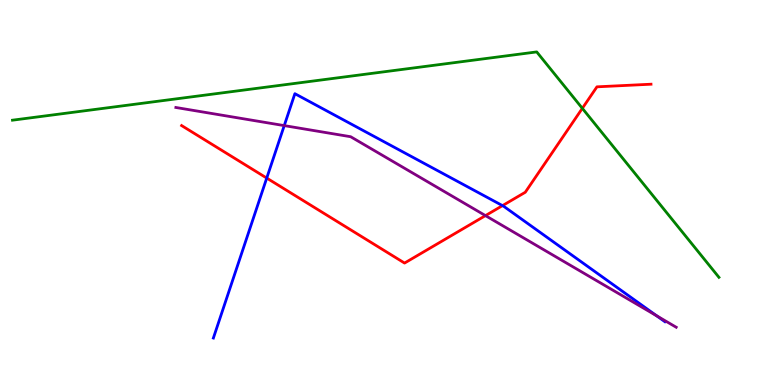[{'lines': ['blue', 'red'], 'intersections': [{'x': 3.44, 'y': 5.37}, {'x': 6.48, 'y': 4.66}]}, {'lines': ['green', 'red'], 'intersections': [{'x': 7.51, 'y': 7.19}]}, {'lines': ['purple', 'red'], 'intersections': [{'x': 6.26, 'y': 4.4}]}, {'lines': ['blue', 'green'], 'intersections': []}, {'lines': ['blue', 'purple'], 'intersections': [{'x': 3.67, 'y': 6.74}, {'x': 8.47, 'y': 1.8}]}, {'lines': ['green', 'purple'], 'intersections': []}]